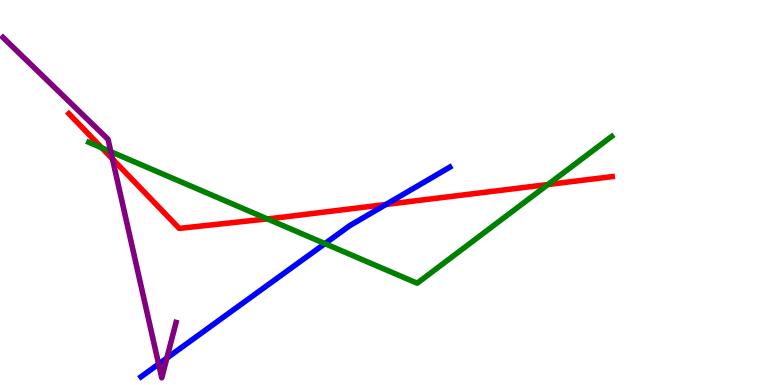[{'lines': ['blue', 'red'], 'intersections': [{'x': 4.98, 'y': 4.69}]}, {'lines': ['green', 'red'], 'intersections': [{'x': 1.31, 'y': 6.16}, {'x': 3.45, 'y': 4.31}, {'x': 7.07, 'y': 5.21}]}, {'lines': ['purple', 'red'], 'intersections': [{'x': 1.45, 'y': 5.87}]}, {'lines': ['blue', 'green'], 'intersections': [{'x': 4.19, 'y': 3.67}]}, {'lines': ['blue', 'purple'], 'intersections': [{'x': 2.05, 'y': 0.545}, {'x': 2.15, 'y': 0.699}]}, {'lines': ['green', 'purple'], 'intersections': [{'x': 1.43, 'y': 6.06}]}]